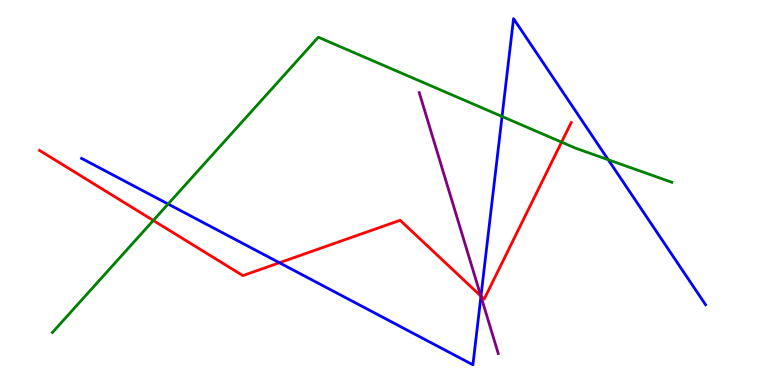[{'lines': ['blue', 'red'], 'intersections': [{'x': 3.61, 'y': 3.18}, {'x': 6.21, 'y': 2.31}]}, {'lines': ['green', 'red'], 'intersections': [{'x': 1.98, 'y': 4.27}, {'x': 7.25, 'y': 6.31}]}, {'lines': ['purple', 'red'], 'intersections': [{'x': 6.2, 'y': 2.31}]}, {'lines': ['blue', 'green'], 'intersections': [{'x': 2.17, 'y': 4.7}, {'x': 6.48, 'y': 6.97}, {'x': 7.85, 'y': 5.85}]}, {'lines': ['blue', 'purple'], 'intersections': [{'x': 6.21, 'y': 2.3}]}, {'lines': ['green', 'purple'], 'intersections': []}]